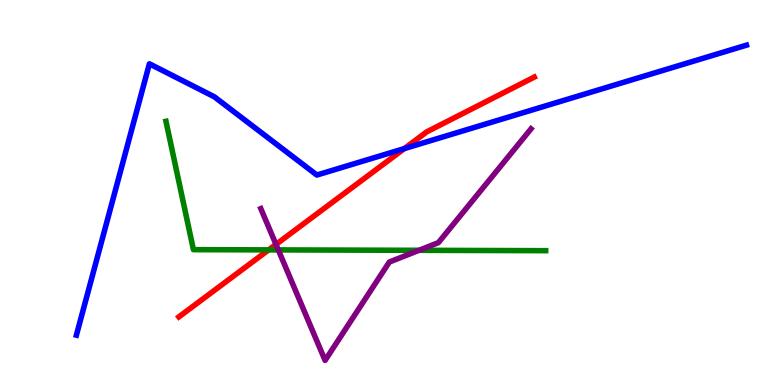[{'lines': ['blue', 'red'], 'intersections': [{'x': 5.22, 'y': 6.14}]}, {'lines': ['green', 'red'], 'intersections': [{'x': 3.47, 'y': 3.51}]}, {'lines': ['purple', 'red'], 'intersections': [{'x': 3.56, 'y': 3.65}]}, {'lines': ['blue', 'green'], 'intersections': []}, {'lines': ['blue', 'purple'], 'intersections': []}, {'lines': ['green', 'purple'], 'intersections': [{'x': 3.59, 'y': 3.51}, {'x': 5.41, 'y': 3.5}]}]